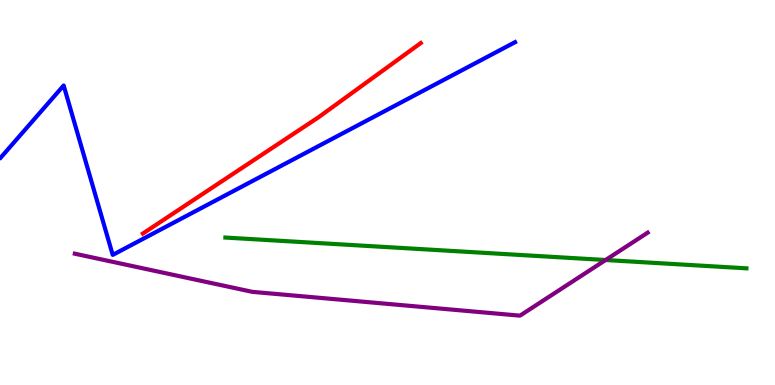[{'lines': ['blue', 'red'], 'intersections': []}, {'lines': ['green', 'red'], 'intersections': []}, {'lines': ['purple', 'red'], 'intersections': []}, {'lines': ['blue', 'green'], 'intersections': []}, {'lines': ['blue', 'purple'], 'intersections': []}, {'lines': ['green', 'purple'], 'intersections': [{'x': 7.81, 'y': 3.25}]}]